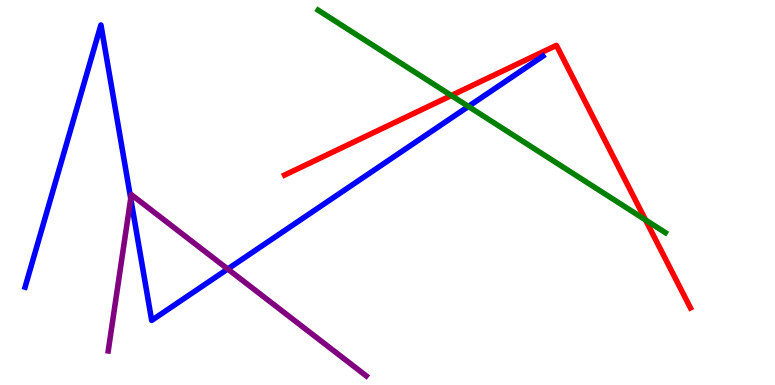[{'lines': ['blue', 'red'], 'intersections': []}, {'lines': ['green', 'red'], 'intersections': [{'x': 5.82, 'y': 7.52}, {'x': 8.33, 'y': 4.29}]}, {'lines': ['purple', 'red'], 'intersections': []}, {'lines': ['blue', 'green'], 'intersections': [{'x': 6.04, 'y': 7.24}]}, {'lines': ['blue', 'purple'], 'intersections': [{'x': 1.69, 'y': 4.84}, {'x': 2.94, 'y': 3.01}]}, {'lines': ['green', 'purple'], 'intersections': []}]